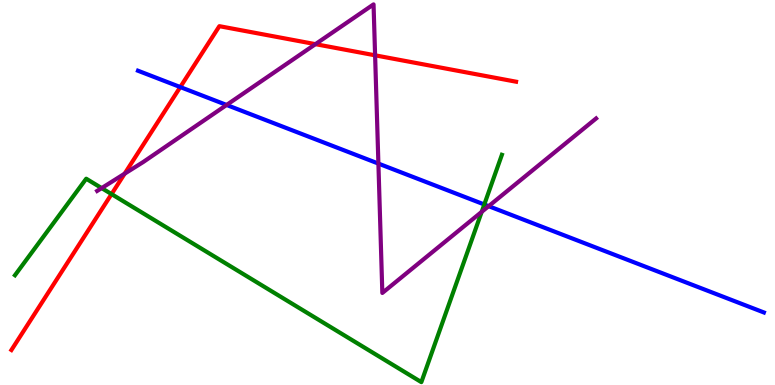[{'lines': ['blue', 'red'], 'intersections': [{'x': 2.33, 'y': 7.74}]}, {'lines': ['green', 'red'], 'intersections': [{'x': 1.44, 'y': 4.96}]}, {'lines': ['purple', 'red'], 'intersections': [{'x': 1.61, 'y': 5.49}, {'x': 4.07, 'y': 8.85}, {'x': 4.84, 'y': 8.56}]}, {'lines': ['blue', 'green'], 'intersections': [{'x': 6.25, 'y': 4.69}]}, {'lines': ['blue', 'purple'], 'intersections': [{'x': 2.92, 'y': 7.27}, {'x': 4.88, 'y': 5.75}, {'x': 6.31, 'y': 4.65}]}, {'lines': ['green', 'purple'], 'intersections': [{'x': 1.31, 'y': 5.11}, {'x': 6.22, 'y': 4.5}]}]